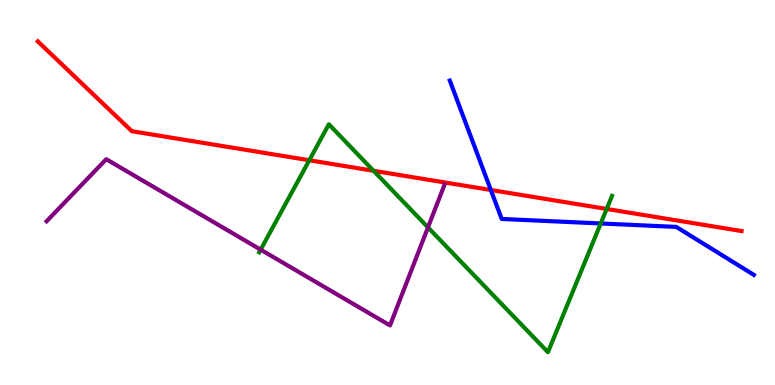[{'lines': ['blue', 'red'], 'intersections': [{'x': 6.33, 'y': 5.07}]}, {'lines': ['green', 'red'], 'intersections': [{'x': 3.99, 'y': 5.84}, {'x': 4.82, 'y': 5.56}, {'x': 7.83, 'y': 4.57}]}, {'lines': ['purple', 'red'], 'intersections': []}, {'lines': ['blue', 'green'], 'intersections': [{'x': 7.75, 'y': 4.2}]}, {'lines': ['blue', 'purple'], 'intersections': []}, {'lines': ['green', 'purple'], 'intersections': [{'x': 3.36, 'y': 3.52}, {'x': 5.52, 'y': 4.09}]}]